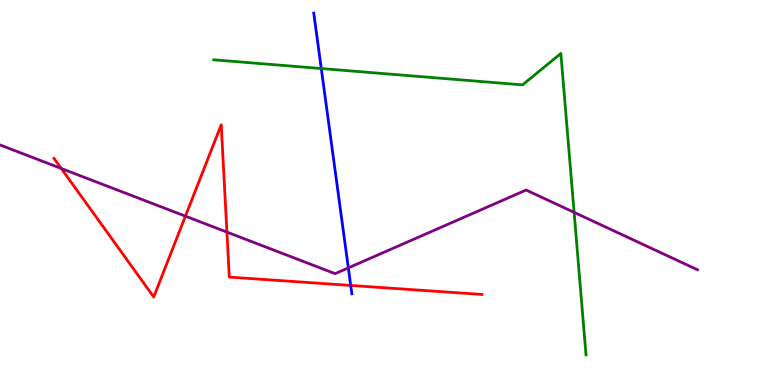[{'lines': ['blue', 'red'], 'intersections': [{'x': 4.53, 'y': 2.59}]}, {'lines': ['green', 'red'], 'intersections': []}, {'lines': ['purple', 'red'], 'intersections': [{'x': 0.79, 'y': 5.62}, {'x': 2.39, 'y': 4.39}, {'x': 2.93, 'y': 3.97}]}, {'lines': ['blue', 'green'], 'intersections': [{'x': 4.15, 'y': 8.22}]}, {'lines': ['blue', 'purple'], 'intersections': [{'x': 4.49, 'y': 3.04}]}, {'lines': ['green', 'purple'], 'intersections': [{'x': 7.41, 'y': 4.48}]}]